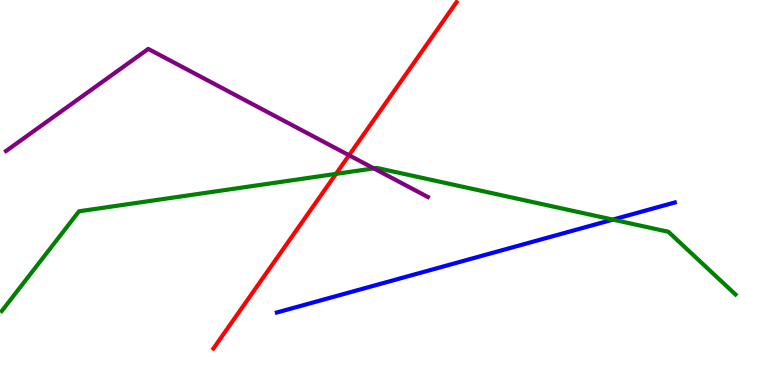[{'lines': ['blue', 'red'], 'intersections': []}, {'lines': ['green', 'red'], 'intersections': [{'x': 4.34, 'y': 5.48}]}, {'lines': ['purple', 'red'], 'intersections': [{'x': 4.5, 'y': 5.97}]}, {'lines': ['blue', 'green'], 'intersections': [{'x': 7.91, 'y': 4.3}]}, {'lines': ['blue', 'purple'], 'intersections': []}, {'lines': ['green', 'purple'], 'intersections': [{'x': 4.82, 'y': 5.63}]}]